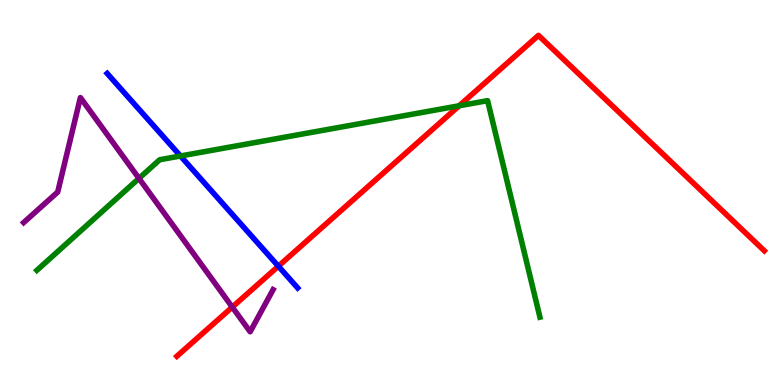[{'lines': ['blue', 'red'], 'intersections': [{'x': 3.59, 'y': 3.09}]}, {'lines': ['green', 'red'], 'intersections': [{'x': 5.92, 'y': 7.25}]}, {'lines': ['purple', 'red'], 'intersections': [{'x': 3.0, 'y': 2.02}]}, {'lines': ['blue', 'green'], 'intersections': [{'x': 2.33, 'y': 5.95}]}, {'lines': ['blue', 'purple'], 'intersections': []}, {'lines': ['green', 'purple'], 'intersections': [{'x': 1.79, 'y': 5.37}]}]